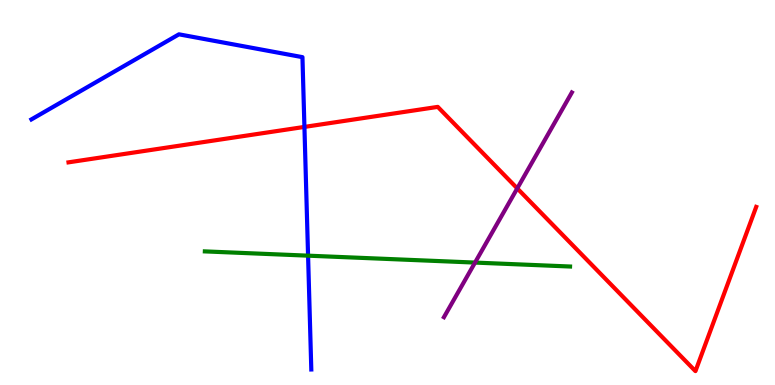[{'lines': ['blue', 'red'], 'intersections': [{'x': 3.93, 'y': 6.7}]}, {'lines': ['green', 'red'], 'intersections': []}, {'lines': ['purple', 'red'], 'intersections': [{'x': 6.67, 'y': 5.11}]}, {'lines': ['blue', 'green'], 'intersections': [{'x': 3.98, 'y': 3.36}]}, {'lines': ['blue', 'purple'], 'intersections': []}, {'lines': ['green', 'purple'], 'intersections': [{'x': 6.13, 'y': 3.18}]}]